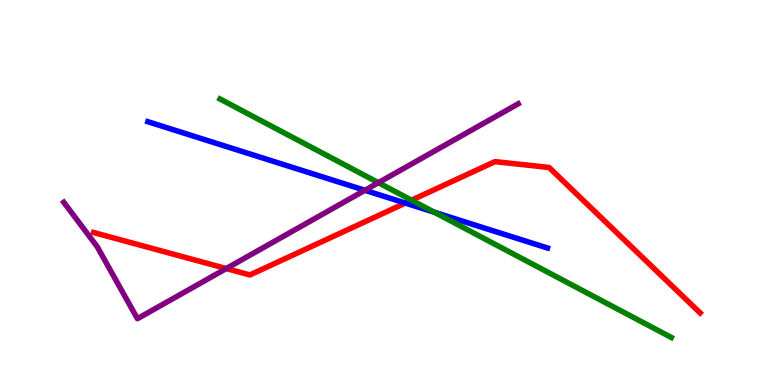[{'lines': ['blue', 'red'], 'intersections': [{'x': 5.23, 'y': 4.73}]}, {'lines': ['green', 'red'], 'intersections': [{'x': 5.31, 'y': 4.8}]}, {'lines': ['purple', 'red'], 'intersections': [{'x': 2.92, 'y': 3.02}]}, {'lines': ['blue', 'green'], 'intersections': [{'x': 5.6, 'y': 4.49}]}, {'lines': ['blue', 'purple'], 'intersections': [{'x': 4.71, 'y': 5.06}]}, {'lines': ['green', 'purple'], 'intersections': [{'x': 4.88, 'y': 5.25}]}]